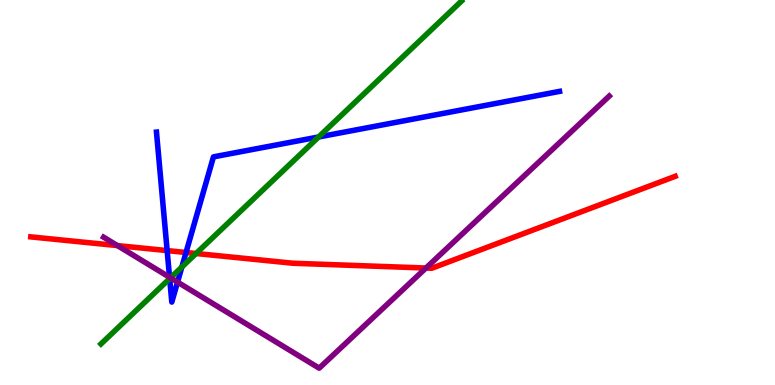[{'lines': ['blue', 'red'], 'intersections': [{'x': 2.16, 'y': 3.49}, {'x': 2.4, 'y': 3.44}]}, {'lines': ['green', 'red'], 'intersections': [{'x': 2.53, 'y': 3.42}]}, {'lines': ['purple', 'red'], 'intersections': [{'x': 1.52, 'y': 3.62}, {'x': 5.5, 'y': 3.04}]}, {'lines': ['blue', 'green'], 'intersections': [{'x': 2.19, 'y': 2.76}, {'x': 2.35, 'y': 3.06}, {'x': 4.11, 'y': 6.44}]}, {'lines': ['blue', 'purple'], 'intersections': [{'x': 2.19, 'y': 2.8}, {'x': 2.29, 'y': 2.67}]}, {'lines': ['green', 'purple'], 'intersections': [{'x': 2.2, 'y': 2.78}]}]